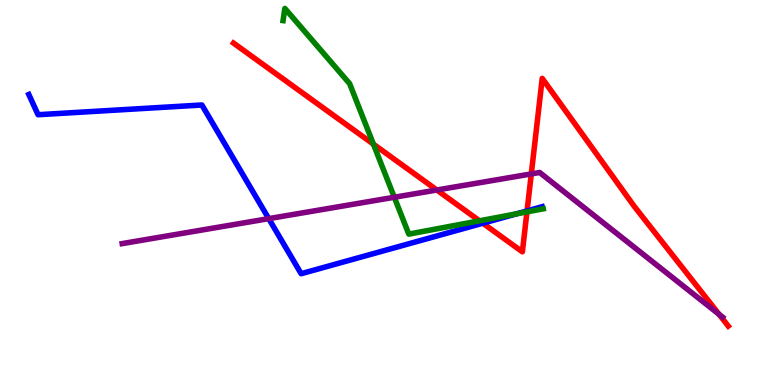[{'lines': ['blue', 'red'], 'intersections': [{'x': 6.23, 'y': 4.2}, {'x': 6.8, 'y': 4.52}]}, {'lines': ['green', 'red'], 'intersections': [{'x': 4.82, 'y': 6.25}, {'x': 6.19, 'y': 4.26}, {'x': 6.8, 'y': 4.5}]}, {'lines': ['purple', 'red'], 'intersections': [{'x': 5.64, 'y': 5.06}, {'x': 6.86, 'y': 5.48}, {'x': 9.28, 'y': 1.84}]}, {'lines': ['blue', 'green'], 'intersections': [{'x': 6.67, 'y': 4.45}]}, {'lines': ['blue', 'purple'], 'intersections': [{'x': 3.47, 'y': 4.32}]}, {'lines': ['green', 'purple'], 'intersections': [{'x': 5.09, 'y': 4.88}]}]